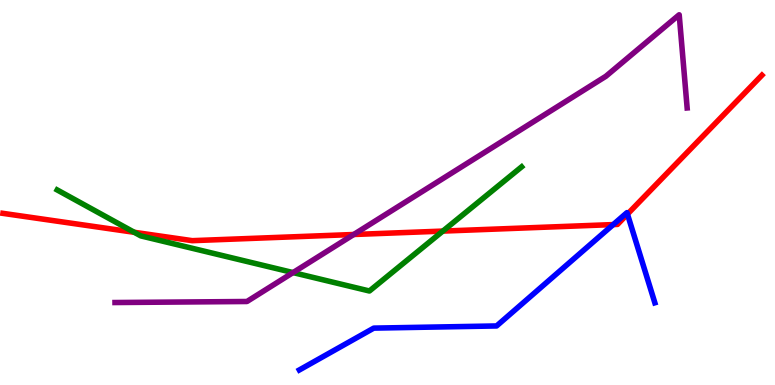[{'lines': ['blue', 'red'], 'intersections': [{'x': 7.91, 'y': 4.17}, {'x': 8.1, 'y': 4.44}]}, {'lines': ['green', 'red'], 'intersections': [{'x': 1.73, 'y': 3.97}, {'x': 5.71, 'y': 4.0}]}, {'lines': ['purple', 'red'], 'intersections': [{'x': 4.56, 'y': 3.91}]}, {'lines': ['blue', 'green'], 'intersections': []}, {'lines': ['blue', 'purple'], 'intersections': []}, {'lines': ['green', 'purple'], 'intersections': [{'x': 3.78, 'y': 2.92}]}]